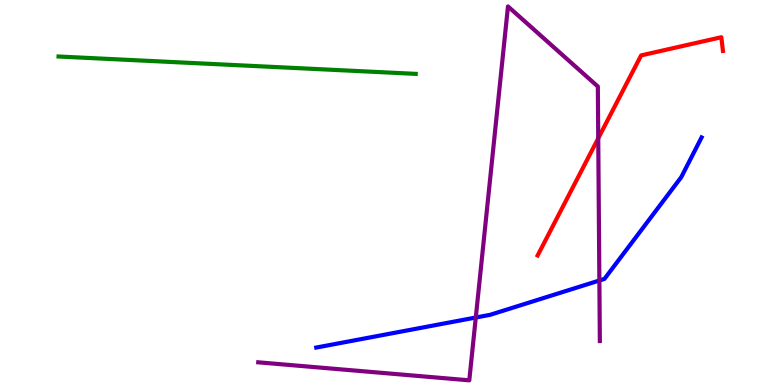[{'lines': ['blue', 'red'], 'intersections': []}, {'lines': ['green', 'red'], 'intersections': []}, {'lines': ['purple', 'red'], 'intersections': [{'x': 7.72, 'y': 6.41}]}, {'lines': ['blue', 'green'], 'intersections': []}, {'lines': ['blue', 'purple'], 'intersections': [{'x': 6.14, 'y': 1.75}, {'x': 7.73, 'y': 2.71}]}, {'lines': ['green', 'purple'], 'intersections': []}]